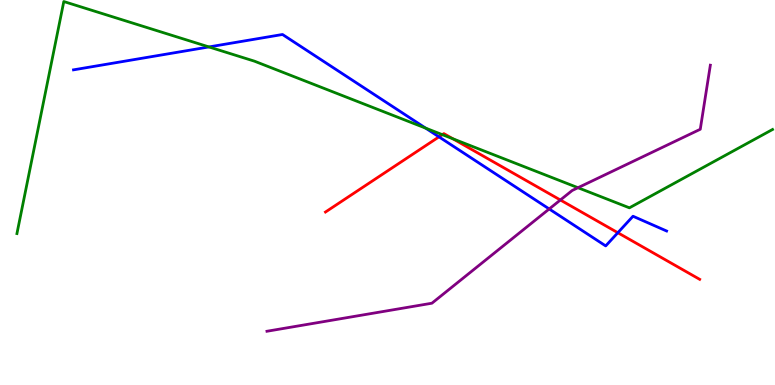[{'lines': ['blue', 'red'], 'intersections': [{'x': 5.66, 'y': 6.45}, {'x': 7.97, 'y': 3.96}]}, {'lines': ['green', 'red'], 'intersections': [{'x': 5.71, 'y': 6.5}, {'x': 5.84, 'y': 6.39}]}, {'lines': ['purple', 'red'], 'intersections': [{'x': 7.23, 'y': 4.81}]}, {'lines': ['blue', 'green'], 'intersections': [{'x': 2.7, 'y': 8.78}, {'x': 5.49, 'y': 6.67}]}, {'lines': ['blue', 'purple'], 'intersections': [{'x': 7.09, 'y': 4.57}]}, {'lines': ['green', 'purple'], 'intersections': [{'x': 7.46, 'y': 5.12}]}]